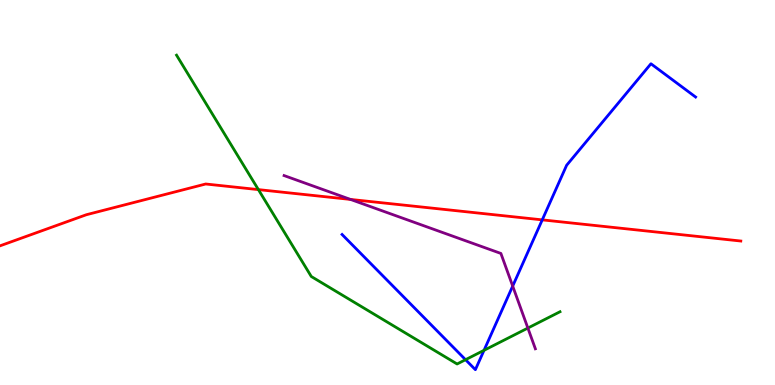[{'lines': ['blue', 'red'], 'intersections': [{'x': 7.0, 'y': 4.29}]}, {'lines': ['green', 'red'], 'intersections': [{'x': 3.33, 'y': 5.07}]}, {'lines': ['purple', 'red'], 'intersections': [{'x': 4.52, 'y': 4.82}]}, {'lines': ['blue', 'green'], 'intersections': [{'x': 6.01, 'y': 0.657}, {'x': 6.25, 'y': 0.901}]}, {'lines': ['blue', 'purple'], 'intersections': [{'x': 6.62, 'y': 2.57}]}, {'lines': ['green', 'purple'], 'intersections': [{'x': 6.81, 'y': 1.48}]}]